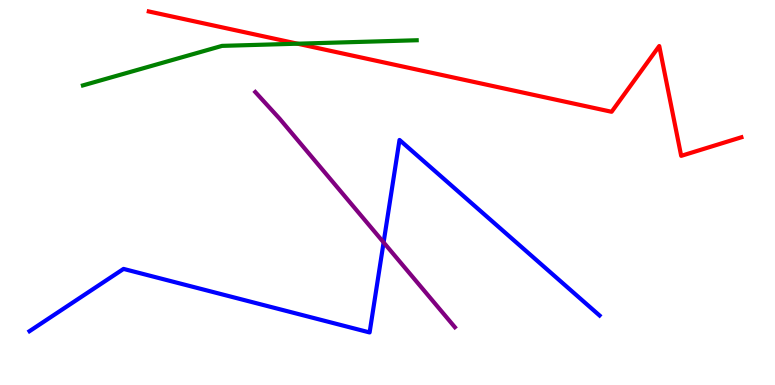[{'lines': ['blue', 'red'], 'intersections': []}, {'lines': ['green', 'red'], 'intersections': [{'x': 3.84, 'y': 8.86}]}, {'lines': ['purple', 'red'], 'intersections': []}, {'lines': ['blue', 'green'], 'intersections': []}, {'lines': ['blue', 'purple'], 'intersections': [{'x': 4.95, 'y': 3.7}]}, {'lines': ['green', 'purple'], 'intersections': []}]